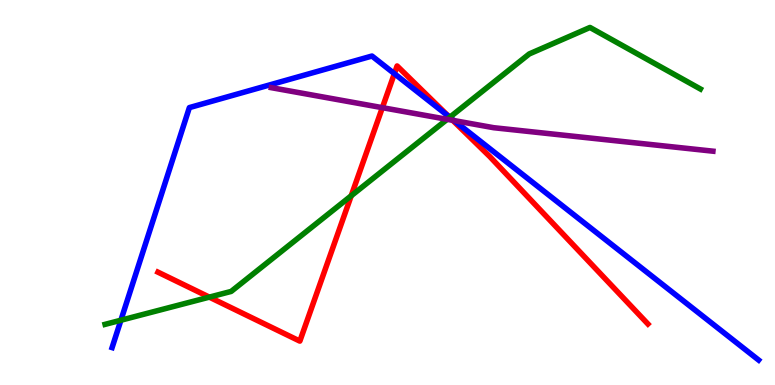[{'lines': ['blue', 'red'], 'intersections': [{'x': 5.09, 'y': 8.09}, {'x': 5.79, 'y': 6.98}]}, {'lines': ['green', 'red'], 'intersections': [{'x': 2.7, 'y': 2.28}, {'x': 4.53, 'y': 4.91}, {'x': 5.8, 'y': 6.95}]}, {'lines': ['purple', 'red'], 'intersections': [{'x': 4.93, 'y': 7.2}, {'x': 5.84, 'y': 6.87}]}, {'lines': ['blue', 'green'], 'intersections': [{'x': 1.56, 'y': 1.68}, {'x': 5.8, 'y': 6.95}]}, {'lines': ['blue', 'purple'], 'intersections': [{'x': 5.86, 'y': 6.87}]}, {'lines': ['green', 'purple'], 'intersections': [{'x': 5.77, 'y': 6.9}]}]